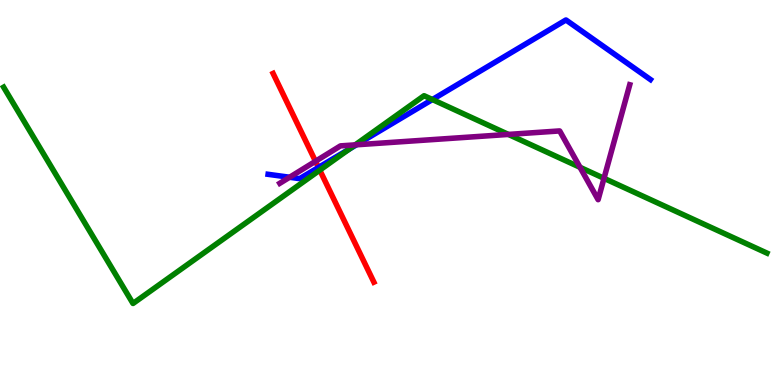[{'lines': ['blue', 'red'], 'intersections': [{'x': 4.11, 'y': 5.65}]}, {'lines': ['green', 'red'], 'intersections': [{'x': 4.13, 'y': 5.58}]}, {'lines': ['purple', 'red'], 'intersections': [{'x': 4.07, 'y': 5.81}]}, {'lines': ['blue', 'green'], 'intersections': [{'x': 4.51, 'y': 6.13}, {'x': 5.58, 'y': 7.41}]}, {'lines': ['blue', 'purple'], 'intersections': [{'x': 3.74, 'y': 5.4}, {'x': 4.6, 'y': 6.24}]}, {'lines': ['green', 'purple'], 'intersections': [{'x': 4.58, 'y': 6.24}, {'x': 6.56, 'y': 6.51}, {'x': 7.48, 'y': 5.65}, {'x': 7.79, 'y': 5.37}]}]